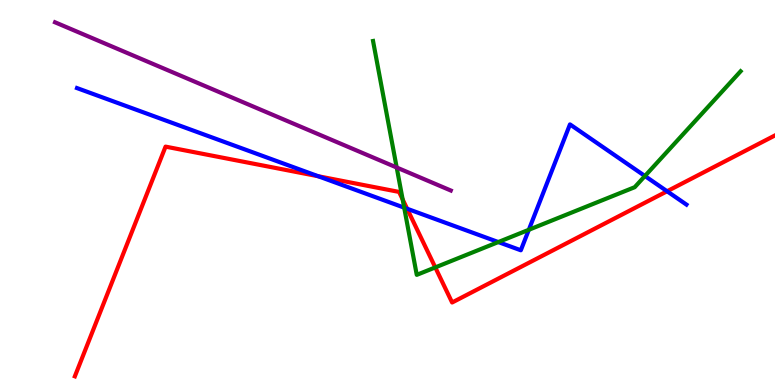[{'lines': ['blue', 'red'], 'intersections': [{'x': 4.11, 'y': 5.42}, {'x': 5.25, 'y': 4.58}, {'x': 8.61, 'y': 5.03}]}, {'lines': ['green', 'red'], 'intersections': [{'x': 5.2, 'y': 4.82}, {'x': 5.62, 'y': 3.05}]}, {'lines': ['purple', 'red'], 'intersections': []}, {'lines': ['blue', 'green'], 'intersections': [{'x': 5.22, 'y': 4.61}, {'x': 6.43, 'y': 3.71}, {'x': 6.82, 'y': 4.03}, {'x': 8.32, 'y': 5.43}]}, {'lines': ['blue', 'purple'], 'intersections': []}, {'lines': ['green', 'purple'], 'intersections': [{'x': 5.12, 'y': 5.65}]}]